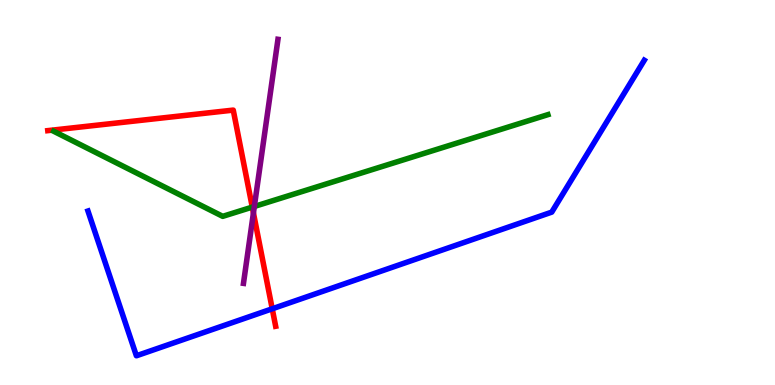[{'lines': ['blue', 'red'], 'intersections': [{'x': 3.51, 'y': 1.98}]}, {'lines': ['green', 'red'], 'intersections': [{'x': 3.26, 'y': 4.62}]}, {'lines': ['purple', 'red'], 'intersections': [{'x': 3.27, 'y': 4.47}]}, {'lines': ['blue', 'green'], 'intersections': []}, {'lines': ['blue', 'purple'], 'intersections': []}, {'lines': ['green', 'purple'], 'intersections': [{'x': 3.28, 'y': 4.64}]}]